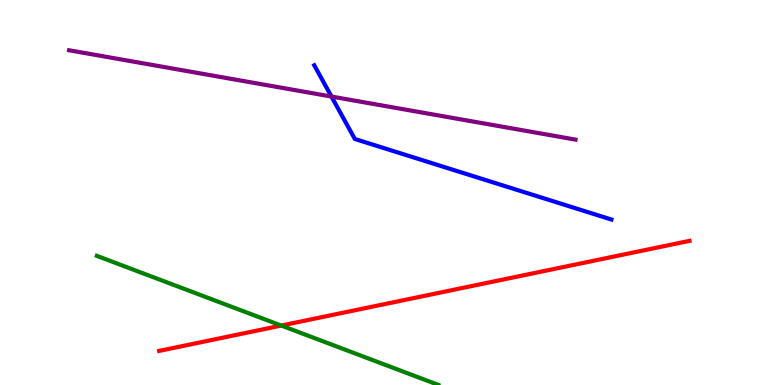[{'lines': ['blue', 'red'], 'intersections': []}, {'lines': ['green', 'red'], 'intersections': [{'x': 3.63, 'y': 1.54}]}, {'lines': ['purple', 'red'], 'intersections': []}, {'lines': ['blue', 'green'], 'intersections': []}, {'lines': ['blue', 'purple'], 'intersections': [{'x': 4.28, 'y': 7.49}]}, {'lines': ['green', 'purple'], 'intersections': []}]